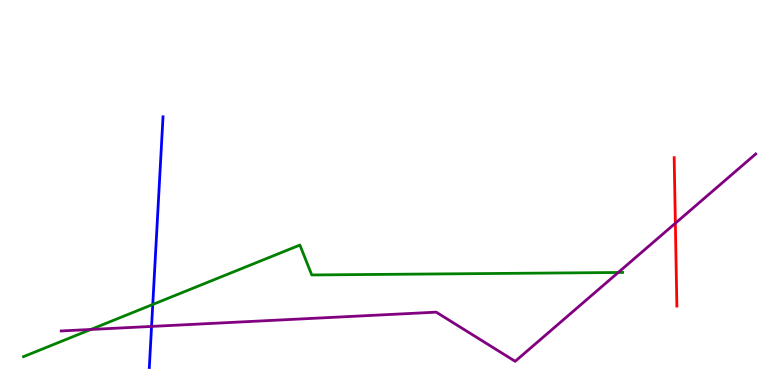[{'lines': ['blue', 'red'], 'intersections': []}, {'lines': ['green', 'red'], 'intersections': []}, {'lines': ['purple', 'red'], 'intersections': [{'x': 8.71, 'y': 4.2}]}, {'lines': ['blue', 'green'], 'intersections': [{'x': 1.97, 'y': 2.09}]}, {'lines': ['blue', 'purple'], 'intersections': [{'x': 1.96, 'y': 1.52}]}, {'lines': ['green', 'purple'], 'intersections': [{'x': 1.17, 'y': 1.44}, {'x': 7.98, 'y': 2.92}]}]